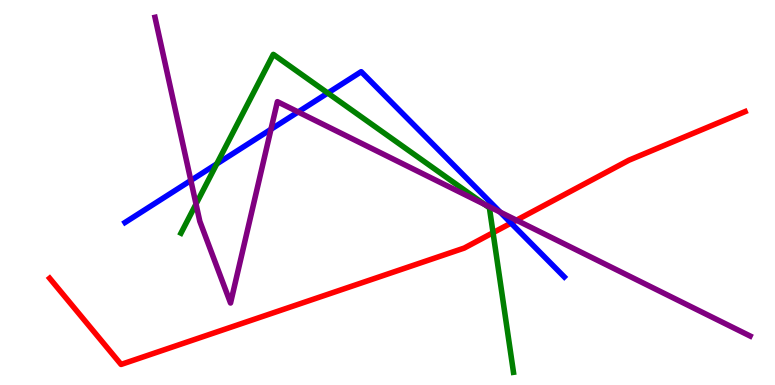[{'lines': ['blue', 'red'], 'intersections': [{'x': 6.59, 'y': 4.21}]}, {'lines': ['green', 'red'], 'intersections': [{'x': 6.36, 'y': 3.96}]}, {'lines': ['purple', 'red'], 'intersections': [{'x': 6.66, 'y': 4.28}]}, {'lines': ['blue', 'green'], 'intersections': [{'x': 2.8, 'y': 5.74}, {'x': 4.23, 'y': 7.58}]}, {'lines': ['blue', 'purple'], 'intersections': [{'x': 2.46, 'y': 5.31}, {'x': 3.5, 'y': 6.64}, {'x': 3.85, 'y': 7.09}, {'x': 6.45, 'y': 4.49}]}, {'lines': ['green', 'purple'], 'intersections': [{'x': 2.53, 'y': 4.7}, {'x': 6.25, 'y': 4.69}]}]